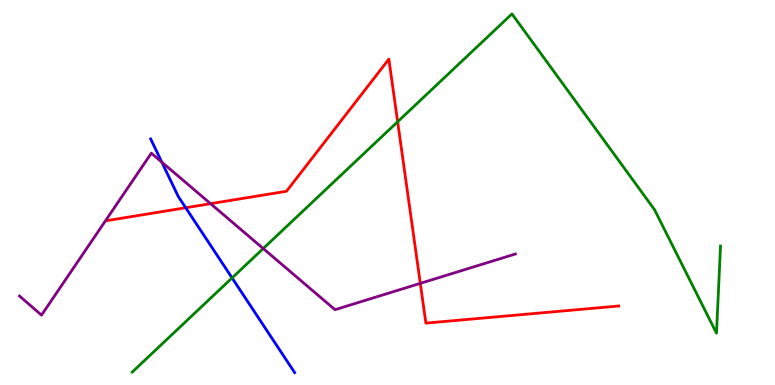[{'lines': ['blue', 'red'], 'intersections': [{'x': 2.4, 'y': 4.6}]}, {'lines': ['green', 'red'], 'intersections': [{'x': 5.13, 'y': 6.84}]}, {'lines': ['purple', 'red'], 'intersections': [{'x': 2.72, 'y': 4.71}, {'x': 5.42, 'y': 2.64}]}, {'lines': ['blue', 'green'], 'intersections': [{'x': 2.99, 'y': 2.78}]}, {'lines': ['blue', 'purple'], 'intersections': [{'x': 2.09, 'y': 5.79}]}, {'lines': ['green', 'purple'], 'intersections': [{'x': 3.4, 'y': 3.54}]}]